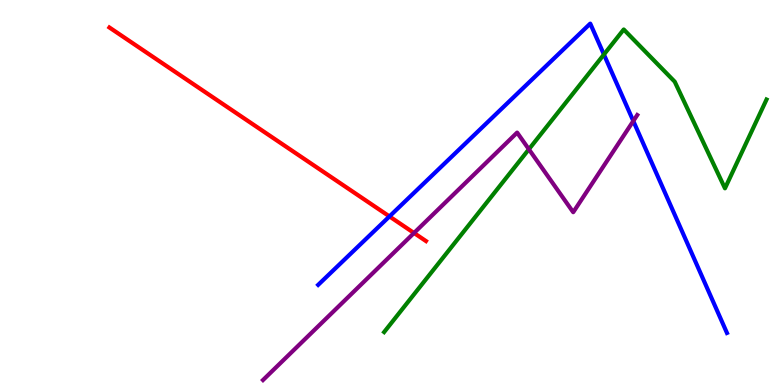[{'lines': ['blue', 'red'], 'intersections': [{'x': 5.03, 'y': 4.38}]}, {'lines': ['green', 'red'], 'intersections': []}, {'lines': ['purple', 'red'], 'intersections': [{'x': 5.34, 'y': 3.95}]}, {'lines': ['blue', 'green'], 'intersections': [{'x': 7.79, 'y': 8.58}]}, {'lines': ['blue', 'purple'], 'intersections': [{'x': 8.17, 'y': 6.86}]}, {'lines': ['green', 'purple'], 'intersections': [{'x': 6.82, 'y': 6.12}]}]